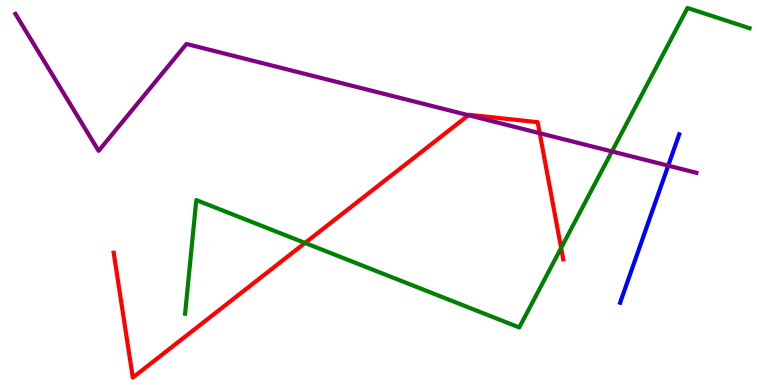[{'lines': ['blue', 'red'], 'intersections': []}, {'lines': ['green', 'red'], 'intersections': [{'x': 3.94, 'y': 3.69}, {'x': 7.24, 'y': 3.56}]}, {'lines': ['purple', 'red'], 'intersections': [{'x': 6.04, 'y': 7.01}, {'x': 6.96, 'y': 6.54}]}, {'lines': ['blue', 'green'], 'intersections': []}, {'lines': ['blue', 'purple'], 'intersections': [{'x': 8.62, 'y': 5.7}]}, {'lines': ['green', 'purple'], 'intersections': [{'x': 7.9, 'y': 6.07}]}]